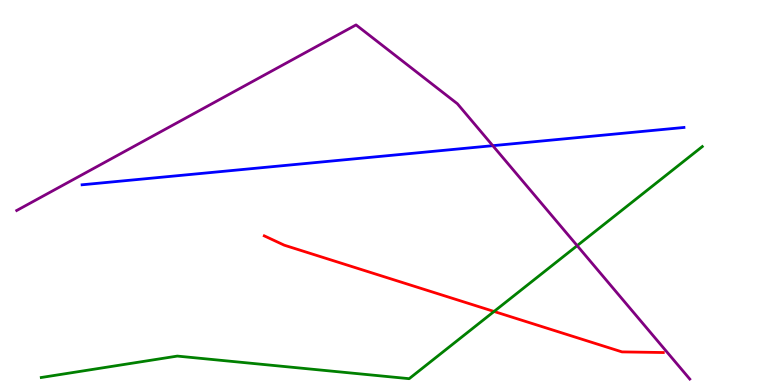[{'lines': ['blue', 'red'], 'intersections': []}, {'lines': ['green', 'red'], 'intersections': [{'x': 6.37, 'y': 1.91}]}, {'lines': ['purple', 'red'], 'intersections': []}, {'lines': ['blue', 'green'], 'intersections': []}, {'lines': ['blue', 'purple'], 'intersections': [{'x': 6.36, 'y': 6.22}]}, {'lines': ['green', 'purple'], 'intersections': [{'x': 7.45, 'y': 3.62}]}]